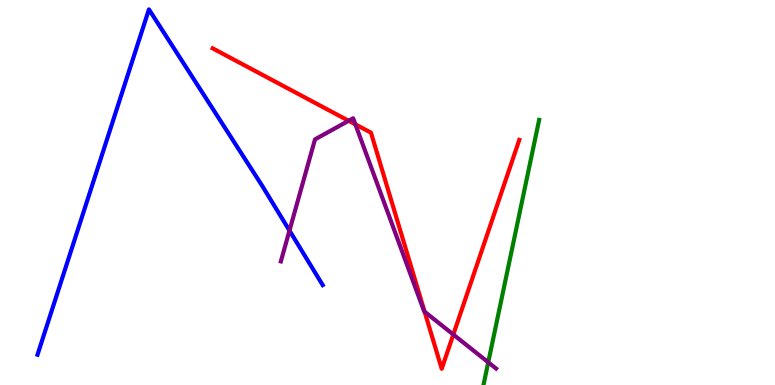[{'lines': ['blue', 'red'], 'intersections': []}, {'lines': ['green', 'red'], 'intersections': []}, {'lines': ['purple', 'red'], 'intersections': [{'x': 4.5, 'y': 6.86}, {'x': 4.59, 'y': 6.77}, {'x': 5.48, 'y': 1.9}, {'x': 5.85, 'y': 1.31}]}, {'lines': ['blue', 'green'], 'intersections': []}, {'lines': ['blue', 'purple'], 'intersections': [{'x': 3.74, 'y': 4.01}]}, {'lines': ['green', 'purple'], 'intersections': [{'x': 6.3, 'y': 0.589}]}]